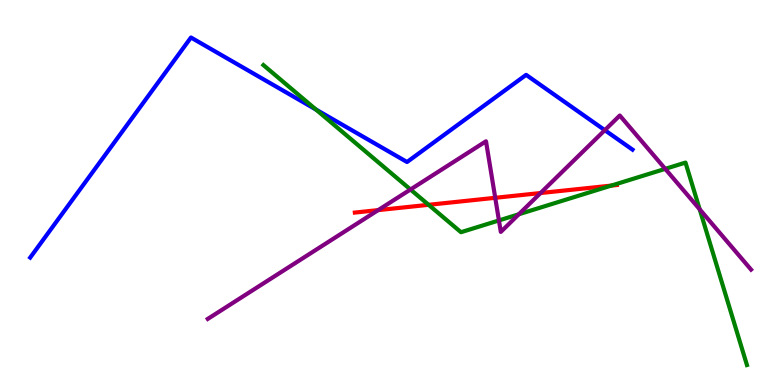[{'lines': ['blue', 'red'], 'intersections': []}, {'lines': ['green', 'red'], 'intersections': [{'x': 5.53, 'y': 4.68}, {'x': 7.89, 'y': 5.18}]}, {'lines': ['purple', 'red'], 'intersections': [{'x': 4.88, 'y': 4.54}, {'x': 6.39, 'y': 4.86}, {'x': 6.97, 'y': 4.99}]}, {'lines': ['blue', 'green'], 'intersections': [{'x': 4.08, 'y': 7.16}]}, {'lines': ['blue', 'purple'], 'intersections': [{'x': 7.8, 'y': 6.62}]}, {'lines': ['green', 'purple'], 'intersections': [{'x': 5.3, 'y': 5.08}, {'x': 6.44, 'y': 4.27}, {'x': 6.69, 'y': 4.43}, {'x': 8.58, 'y': 5.61}, {'x': 9.03, 'y': 4.56}]}]